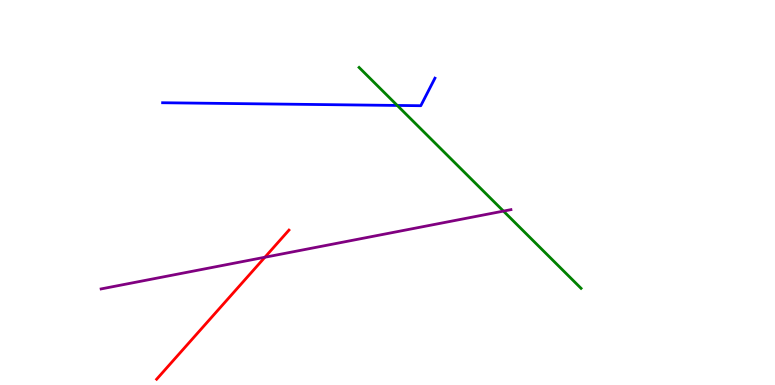[{'lines': ['blue', 'red'], 'intersections': []}, {'lines': ['green', 'red'], 'intersections': []}, {'lines': ['purple', 'red'], 'intersections': [{'x': 3.42, 'y': 3.32}]}, {'lines': ['blue', 'green'], 'intersections': [{'x': 5.13, 'y': 7.26}]}, {'lines': ['blue', 'purple'], 'intersections': []}, {'lines': ['green', 'purple'], 'intersections': [{'x': 6.5, 'y': 4.52}]}]